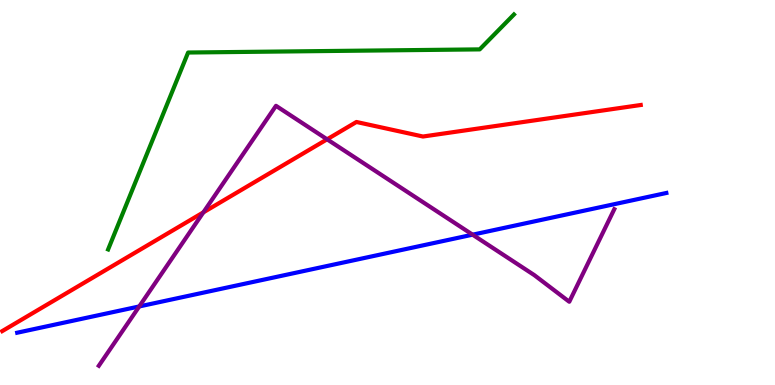[{'lines': ['blue', 'red'], 'intersections': []}, {'lines': ['green', 'red'], 'intersections': []}, {'lines': ['purple', 'red'], 'intersections': [{'x': 2.62, 'y': 4.48}, {'x': 4.22, 'y': 6.38}]}, {'lines': ['blue', 'green'], 'intersections': []}, {'lines': ['blue', 'purple'], 'intersections': [{'x': 1.8, 'y': 2.04}, {'x': 6.1, 'y': 3.9}]}, {'lines': ['green', 'purple'], 'intersections': []}]